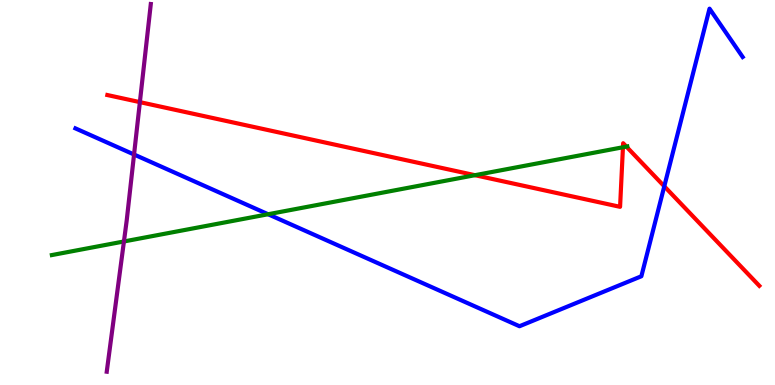[{'lines': ['blue', 'red'], 'intersections': [{'x': 8.57, 'y': 5.16}]}, {'lines': ['green', 'red'], 'intersections': [{'x': 6.13, 'y': 5.45}, {'x': 8.04, 'y': 6.18}, {'x': 8.08, 'y': 6.19}]}, {'lines': ['purple', 'red'], 'intersections': [{'x': 1.8, 'y': 7.35}]}, {'lines': ['blue', 'green'], 'intersections': [{'x': 3.46, 'y': 4.44}]}, {'lines': ['blue', 'purple'], 'intersections': [{'x': 1.73, 'y': 5.99}]}, {'lines': ['green', 'purple'], 'intersections': [{'x': 1.6, 'y': 3.73}]}]